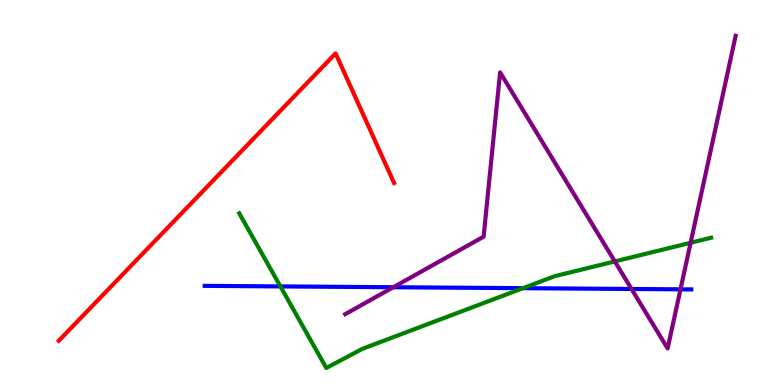[{'lines': ['blue', 'red'], 'intersections': []}, {'lines': ['green', 'red'], 'intersections': []}, {'lines': ['purple', 'red'], 'intersections': []}, {'lines': ['blue', 'green'], 'intersections': [{'x': 3.62, 'y': 2.56}, {'x': 6.75, 'y': 2.51}]}, {'lines': ['blue', 'purple'], 'intersections': [{'x': 5.08, 'y': 2.54}, {'x': 8.15, 'y': 2.49}, {'x': 8.78, 'y': 2.49}]}, {'lines': ['green', 'purple'], 'intersections': [{'x': 7.93, 'y': 3.21}, {'x': 8.91, 'y': 3.69}]}]